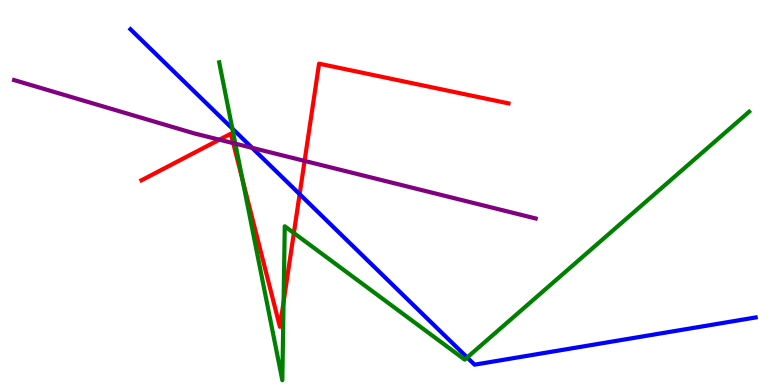[{'lines': ['blue', 'red'], 'intersections': [{'x': 3.87, 'y': 4.96}]}, {'lines': ['green', 'red'], 'intersections': [{'x': 3.13, 'y': 5.34}, {'x': 3.66, 'y': 2.15}, {'x': 3.79, 'y': 3.95}]}, {'lines': ['purple', 'red'], 'intersections': [{'x': 2.83, 'y': 6.37}, {'x': 3.01, 'y': 6.28}, {'x': 3.93, 'y': 5.82}]}, {'lines': ['blue', 'green'], 'intersections': [{'x': 3.0, 'y': 6.66}, {'x': 6.03, 'y': 0.715}]}, {'lines': ['blue', 'purple'], 'intersections': [{'x': 3.25, 'y': 6.16}]}, {'lines': ['green', 'purple'], 'intersections': [{'x': 3.04, 'y': 6.27}]}]